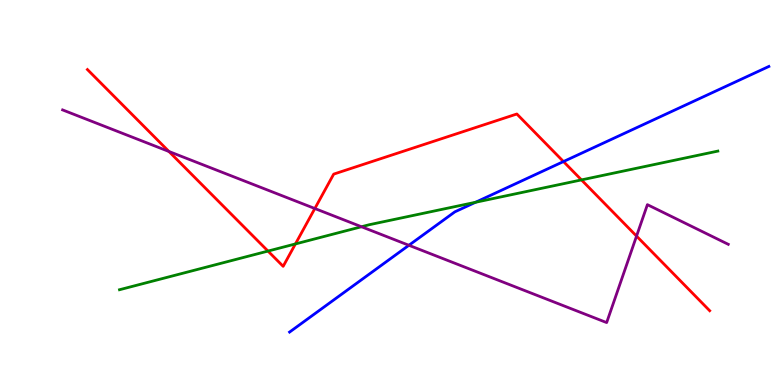[{'lines': ['blue', 'red'], 'intersections': [{'x': 7.27, 'y': 5.8}]}, {'lines': ['green', 'red'], 'intersections': [{'x': 3.46, 'y': 3.48}, {'x': 3.81, 'y': 3.66}, {'x': 7.5, 'y': 5.33}]}, {'lines': ['purple', 'red'], 'intersections': [{'x': 2.18, 'y': 6.07}, {'x': 4.06, 'y': 4.58}, {'x': 8.21, 'y': 3.87}]}, {'lines': ['blue', 'green'], 'intersections': [{'x': 6.14, 'y': 4.75}]}, {'lines': ['blue', 'purple'], 'intersections': [{'x': 5.28, 'y': 3.63}]}, {'lines': ['green', 'purple'], 'intersections': [{'x': 4.66, 'y': 4.11}]}]